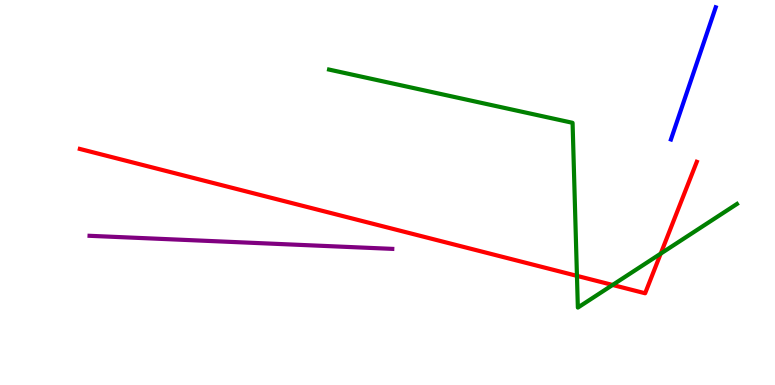[{'lines': ['blue', 'red'], 'intersections': []}, {'lines': ['green', 'red'], 'intersections': [{'x': 7.44, 'y': 2.83}, {'x': 7.9, 'y': 2.6}, {'x': 8.53, 'y': 3.41}]}, {'lines': ['purple', 'red'], 'intersections': []}, {'lines': ['blue', 'green'], 'intersections': []}, {'lines': ['blue', 'purple'], 'intersections': []}, {'lines': ['green', 'purple'], 'intersections': []}]